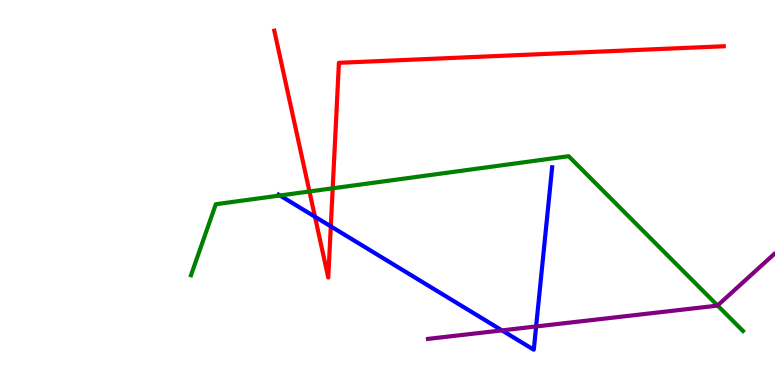[{'lines': ['blue', 'red'], 'intersections': [{'x': 4.06, 'y': 4.37}, {'x': 4.27, 'y': 4.12}]}, {'lines': ['green', 'red'], 'intersections': [{'x': 3.99, 'y': 5.03}, {'x': 4.29, 'y': 5.11}]}, {'lines': ['purple', 'red'], 'intersections': []}, {'lines': ['blue', 'green'], 'intersections': [{'x': 3.61, 'y': 4.92}]}, {'lines': ['blue', 'purple'], 'intersections': [{'x': 6.48, 'y': 1.42}, {'x': 6.92, 'y': 1.52}]}, {'lines': ['green', 'purple'], 'intersections': [{'x': 9.26, 'y': 2.06}]}]